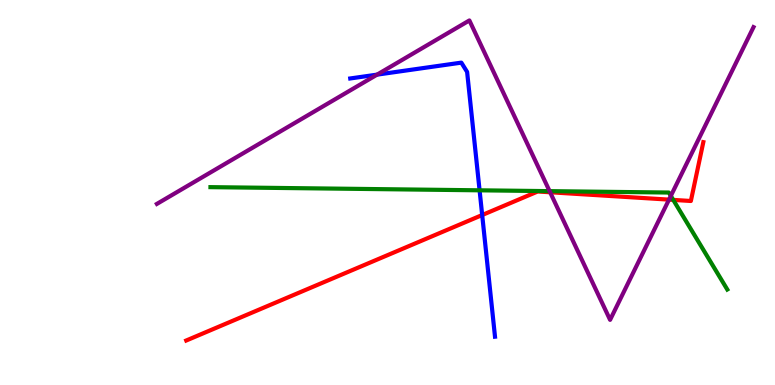[{'lines': ['blue', 'red'], 'intersections': [{'x': 6.22, 'y': 4.41}]}, {'lines': ['green', 'red'], 'intersections': [{'x': 8.69, 'y': 4.81}]}, {'lines': ['purple', 'red'], 'intersections': [{'x': 7.1, 'y': 5.01}, {'x': 8.63, 'y': 4.81}]}, {'lines': ['blue', 'green'], 'intersections': [{'x': 6.19, 'y': 5.06}]}, {'lines': ['blue', 'purple'], 'intersections': [{'x': 4.87, 'y': 8.06}]}, {'lines': ['green', 'purple'], 'intersections': [{'x': 7.09, 'y': 5.04}, {'x': 8.66, 'y': 4.91}]}]